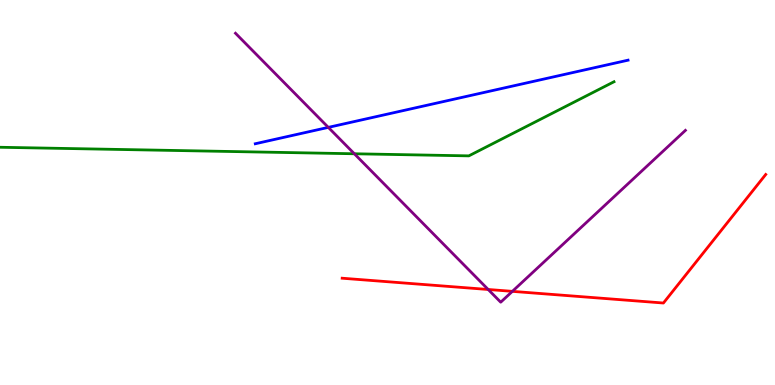[{'lines': ['blue', 'red'], 'intersections': []}, {'lines': ['green', 'red'], 'intersections': []}, {'lines': ['purple', 'red'], 'intersections': [{'x': 6.3, 'y': 2.48}, {'x': 6.61, 'y': 2.43}]}, {'lines': ['blue', 'green'], 'intersections': []}, {'lines': ['blue', 'purple'], 'intersections': [{'x': 4.24, 'y': 6.69}]}, {'lines': ['green', 'purple'], 'intersections': [{'x': 4.57, 'y': 6.01}]}]